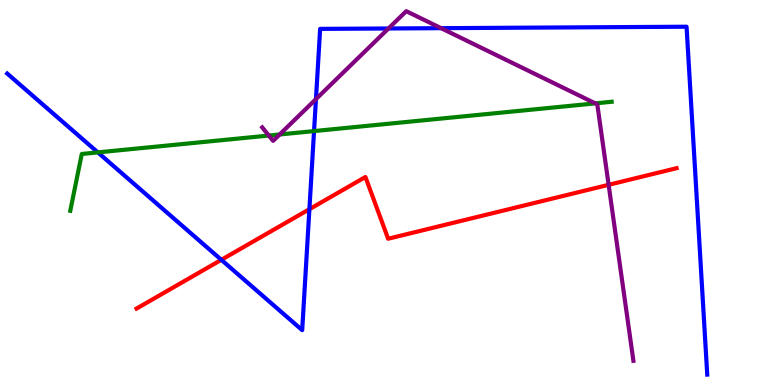[{'lines': ['blue', 'red'], 'intersections': [{'x': 2.86, 'y': 3.25}, {'x': 3.99, 'y': 4.57}]}, {'lines': ['green', 'red'], 'intersections': []}, {'lines': ['purple', 'red'], 'intersections': [{'x': 7.85, 'y': 5.2}]}, {'lines': ['blue', 'green'], 'intersections': [{'x': 1.26, 'y': 6.04}, {'x': 4.05, 'y': 6.6}]}, {'lines': ['blue', 'purple'], 'intersections': [{'x': 4.08, 'y': 7.43}, {'x': 5.01, 'y': 9.26}, {'x': 5.69, 'y': 9.27}]}, {'lines': ['green', 'purple'], 'intersections': [{'x': 3.47, 'y': 6.48}, {'x': 3.61, 'y': 6.51}, {'x': 7.68, 'y': 7.31}]}]